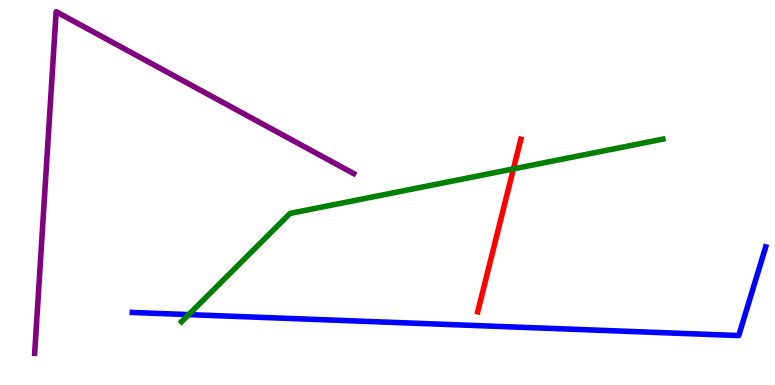[{'lines': ['blue', 'red'], 'intersections': []}, {'lines': ['green', 'red'], 'intersections': [{'x': 6.62, 'y': 5.61}]}, {'lines': ['purple', 'red'], 'intersections': []}, {'lines': ['blue', 'green'], 'intersections': [{'x': 2.43, 'y': 1.83}]}, {'lines': ['blue', 'purple'], 'intersections': []}, {'lines': ['green', 'purple'], 'intersections': []}]